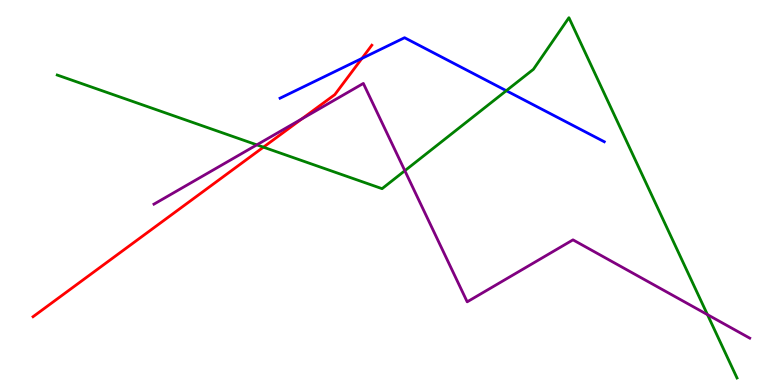[{'lines': ['blue', 'red'], 'intersections': [{'x': 4.67, 'y': 8.48}]}, {'lines': ['green', 'red'], 'intersections': [{'x': 3.4, 'y': 6.18}]}, {'lines': ['purple', 'red'], 'intersections': [{'x': 3.89, 'y': 6.91}]}, {'lines': ['blue', 'green'], 'intersections': [{'x': 6.53, 'y': 7.64}]}, {'lines': ['blue', 'purple'], 'intersections': []}, {'lines': ['green', 'purple'], 'intersections': [{'x': 3.31, 'y': 6.24}, {'x': 5.22, 'y': 5.57}, {'x': 9.13, 'y': 1.83}]}]